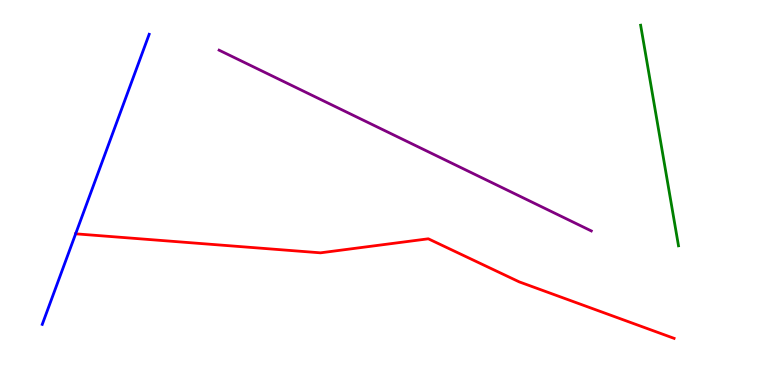[{'lines': ['blue', 'red'], 'intersections': [{'x': 0.976, 'y': 3.93}]}, {'lines': ['green', 'red'], 'intersections': []}, {'lines': ['purple', 'red'], 'intersections': []}, {'lines': ['blue', 'green'], 'intersections': []}, {'lines': ['blue', 'purple'], 'intersections': []}, {'lines': ['green', 'purple'], 'intersections': []}]